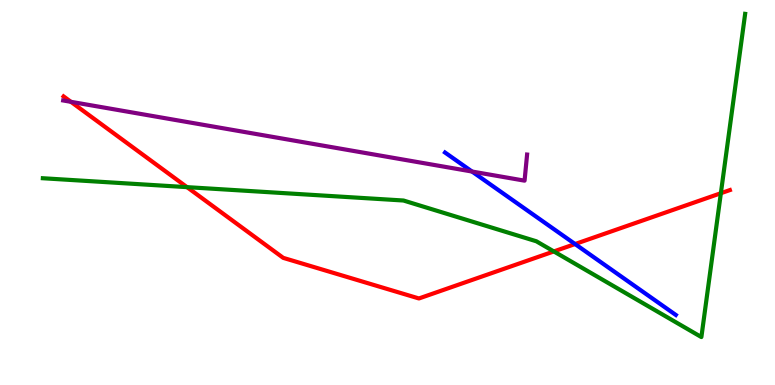[{'lines': ['blue', 'red'], 'intersections': [{'x': 7.42, 'y': 3.66}]}, {'lines': ['green', 'red'], 'intersections': [{'x': 2.41, 'y': 5.14}, {'x': 7.15, 'y': 3.47}, {'x': 9.3, 'y': 4.98}]}, {'lines': ['purple', 'red'], 'intersections': [{'x': 0.915, 'y': 7.36}]}, {'lines': ['blue', 'green'], 'intersections': []}, {'lines': ['blue', 'purple'], 'intersections': [{'x': 6.09, 'y': 5.54}]}, {'lines': ['green', 'purple'], 'intersections': []}]